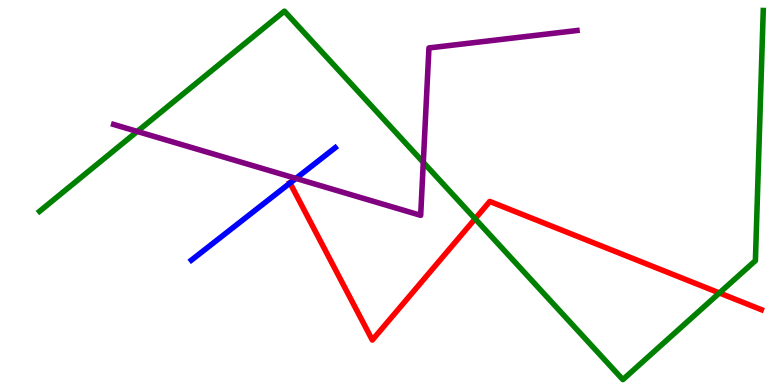[{'lines': ['blue', 'red'], 'intersections': [{'x': 3.74, 'y': 5.25}]}, {'lines': ['green', 'red'], 'intersections': [{'x': 6.13, 'y': 4.32}, {'x': 9.28, 'y': 2.39}]}, {'lines': ['purple', 'red'], 'intersections': []}, {'lines': ['blue', 'green'], 'intersections': []}, {'lines': ['blue', 'purple'], 'intersections': [{'x': 3.82, 'y': 5.37}]}, {'lines': ['green', 'purple'], 'intersections': [{'x': 1.77, 'y': 6.59}, {'x': 5.46, 'y': 5.78}]}]